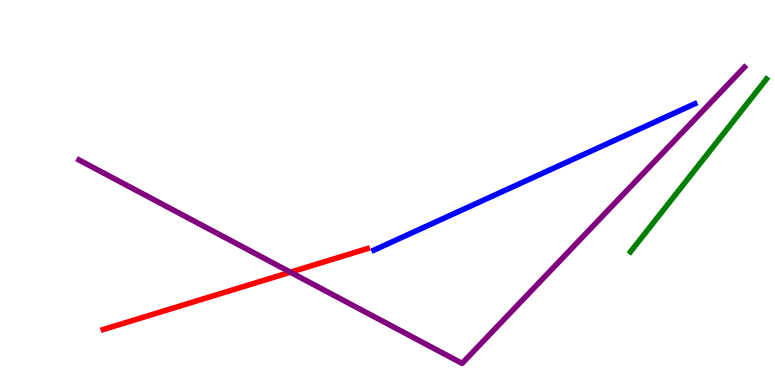[{'lines': ['blue', 'red'], 'intersections': []}, {'lines': ['green', 'red'], 'intersections': []}, {'lines': ['purple', 'red'], 'intersections': [{'x': 3.75, 'y': 2.93}]}, {'lines': ['blue', 'green'], 'intersections': []}, {'lines': ['blue', 'purple'], 'intersections': []}, {'lines': ['green', 'purple'], 'intersections': []}]